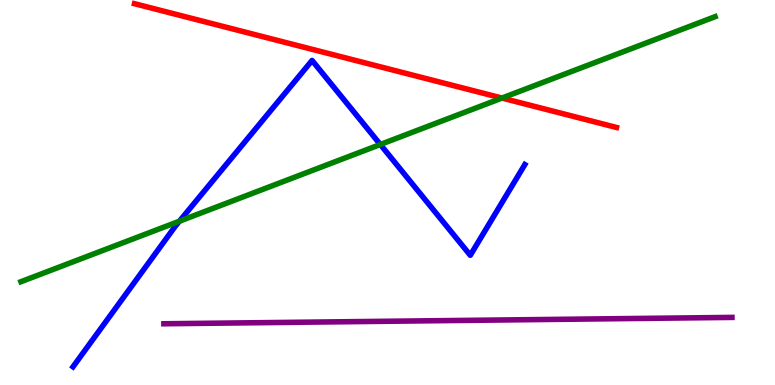[{'lines': ['blue', 'red'], 'intersections': []}, {'lines': ['green', 'red'], 'intersections': [{'x': 6.48, 'y': 7.45}]}, {'lines': ['purple', 'red'], 'intersections': []}, {'lines': ['blue', 'green'], 'intersections': [{'x': 2.32, 'y': 4.25}, {'x': 4.91, 'y': 6.25}]}, {'lines': ['blue', 'purple'], 'intersections': []}, {'lines': ['green', 'purple'], 'intersections': []}]